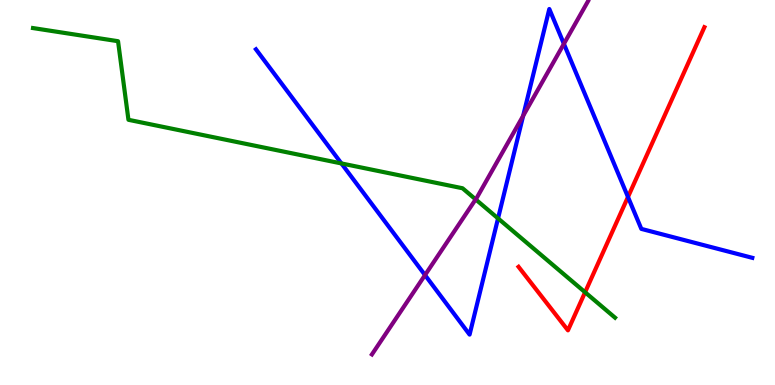[{'lines': ['blue', 'red'], 'intersections': [{'x': 8.1, 'y': 4.88}]}, {'lines': ['green', 'red'], 'intersections': [{'x': 7.55, 'y': 2.41}]}, {'lines': ['purple', 'red'], 'intersections': []}, {'lines': ['blue', 'green'], 'intersections': [{'x': 4.41, 'y': 5.75}, {'x': 6.43, 'y': 4.33}]}, {'lines': ['blue', 'purple'], 'intersections': [{'x': 5.48, 'y': 2.86}, {'x': 6.75, 'y': 6.99}, {'x': 7.28, 'y': 8.86}]}, {'lines': ['green', 'purple'], 'intersections': [{'x': 6.14, 'y': 4.82}]}]